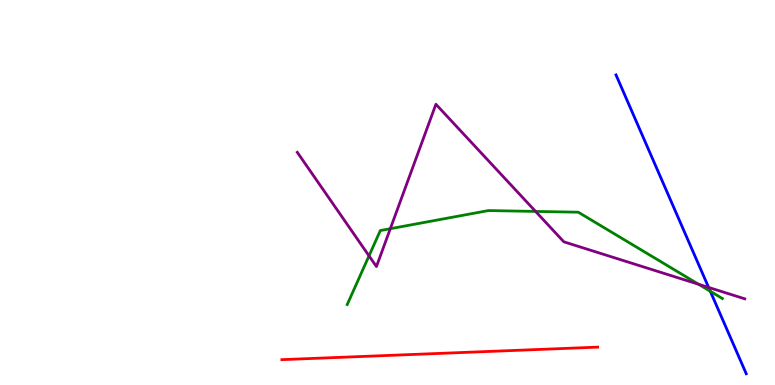[{'lines': ['blue', 'red'], 'intersections': []}, {'lines': ['green', 'red'], 'intersections': []}, {'lines': ['purple', 'red'], 'intersections': []}, {'lines': ['blue', 'green'], 'intersections': [{'x': 9.17, 'y': 2.43}]}, {'lines': ['blue', 'purple'], 'intersections': [{'x': 9.14, 'y': 2.53}]}, {'lines': ['green', 'purple'], 'intersections': [{'x': 4.76, 'y': 3.35}, {'x': 5.04, 'y': 4.06}, {'x': 6.91, 'y': 4.51}, {'x': 9.01, 'y': 2.62}]}]